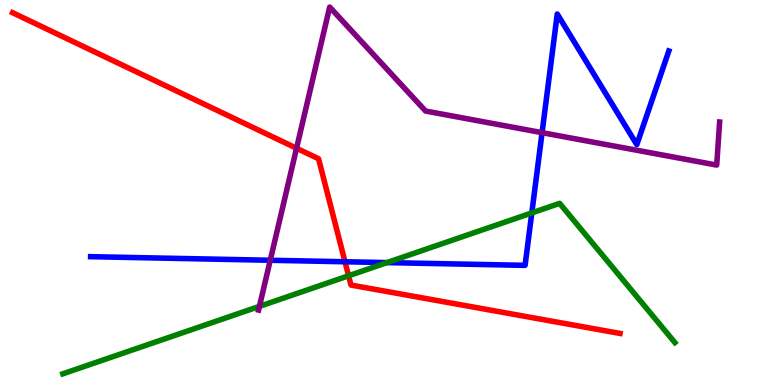[{'lines': ['blue', 'red'], 'intersections': [{'x': 4.45, 'y': 3.2}]}, {'lines': ['green', 'red'], 'intersections': [{'x': 4.5, 'y': 2.84}]}, {'lines': ['purple', 'red'], 'intersections': [{'x': 3.83, 'y': 6.15}]}, {'lines': ['blue', 'green'], 'intersections': [{'x': 4.99, 'y': 3.18}, {'x': 6.86, 'y': 4.47}]}, {'lines': ['blue', 'purple'], 'intersections': [{'x': 3.49, 'y': 3.24}, {'x': 6.99, 'y': 6.55}]}, {'lines': ['green', 'purple'], 'intersections': [{'x': 3.35, 'y': 2.04}]}]